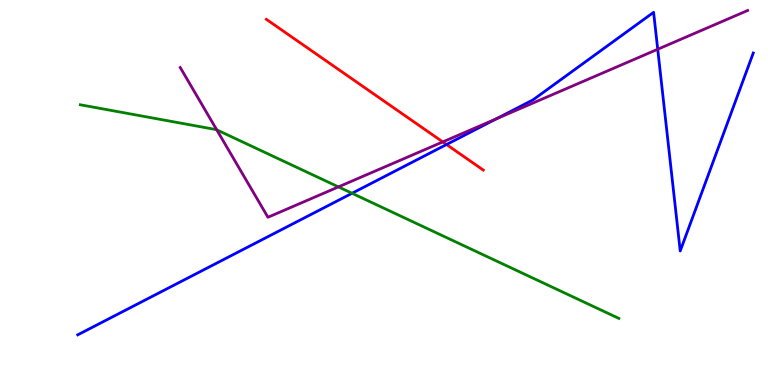[{'lines': ['blue', 'red'], 'intersections': [{'x': 5.76, 'y': 6.25}]}, {'lines': ['green', 'red'], 'intersections': []}, {'lines': ['purple', 'red'], 'intersections': [{'x': 5.71, 'y': 6.31}]}, {'lines': ['blue', 'green'], 'intersections': [{'x': 4.54, 'y': 4.98}]}, {'lines': ['blue', 'purple'], 'intersections': [{'x': 6.4, 'y': 6.91}, {'x': 8.49, 'y': 8.72}]}, {'lines': ['green', 'purple'], 'intersections': [{'x': 2.8, 'y': 6.63}, {'x': 4.37, 'y': 5.15}]}]